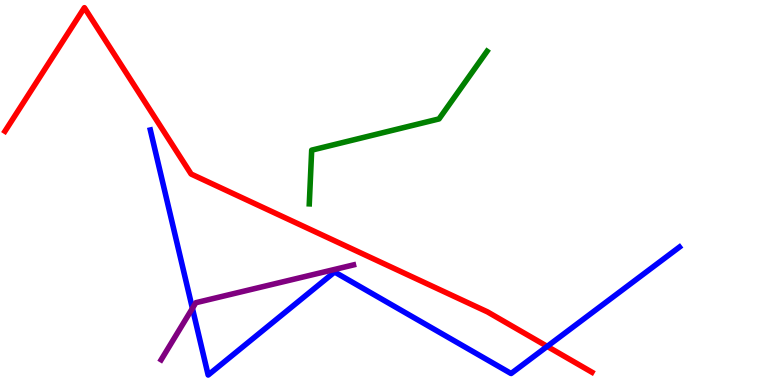[{'lines': ['blue', 'red'], 'intersections': [{'x': 7.06, 'y': 1.0}]}, {'lines': ['green', 'red'], 'intersections': []}, {'lines': ['purple', 'red'], 'intersections': []}, {'lines': ['blue', 'green'], 'intersections': []}, {'lines': ['blue', 'purple'], 'intersections': [{'x': 2.48, 'y': 1.99}]}, {'lines': ['green', 'purple'], 'intersections': []}]